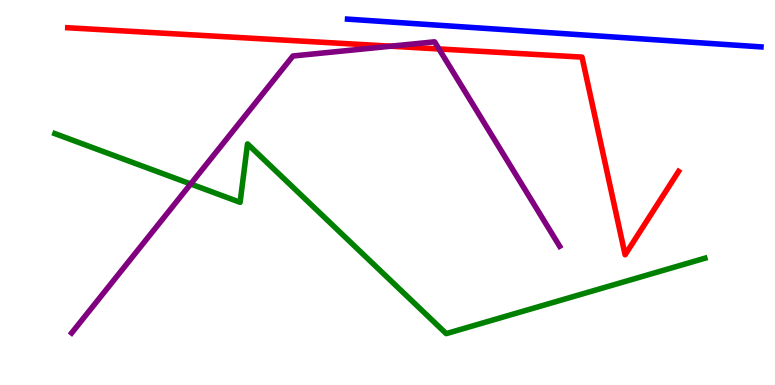[{'lines': ['blue', 'red'], 'intersections': []}, {'lines': ['green', 'red'], 'intersections': []}, {'lines': ['purple', 'red'], 'intersections': [{'x': 5.04, 'y': 8.8}, {'x': 5.66, 'y': 8.73}]}, {'lines': ['blue', 'green'], 'intersections': []}, {'lines': ['blue', 'purple'], 'intersections': []}, {'lines': ['green', 'purple'], 'intersections': [{'x': 2.46, 'y': 5.22}]}]